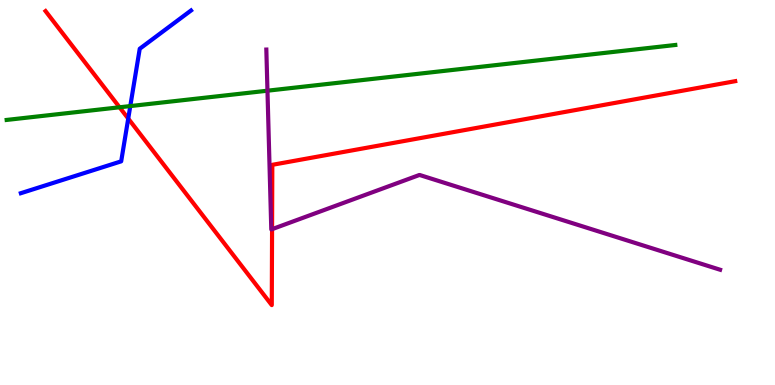[{'lines': ['blue', 'red'], 'intersections': [{'x': 1.65, 'y': 6.92}]}, {'lines': ['green', 'red'], 'intersections': [{'x': 1.54, 'y': 7.21}]}, {'lines': ['purple', 'red'], 'intersections': [{'x': 3.51, 'y': 4.05}]}, {'lines': ['blue', 'green'], 'intersections': [{'x': 1.68, 'y': 7.24}]}, {'lines': ['blue', 'purple'], 'intersections': []}, {'lines': ['green', 'purple'], 'intersections': [{'x': 3.45, 'y': 7.64}]}]